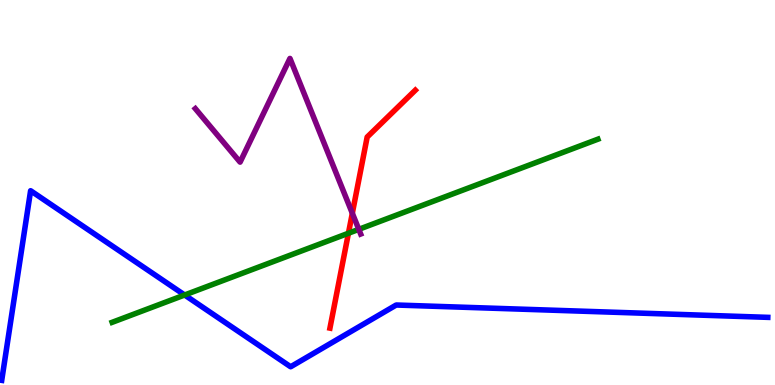[{'lines': ['blue', 'red'], 'intersections': []}, {'lines': ['green', 'red'], 'intersections': [{'x': 4.5, 'y': 3.94}]}, {'lines': ['purple', 'red'], 'intersections': [{'x': 4.55, 'y': 4.46}]}, {'lines': ['blue', 'green'], 'intersections': [{'x': 2.38, 'y': 2.34}]}, {'lines': ['blue', 'purple'], 'intersections': []}, {'lines': ['green', 'purple'], 'intersections': [{'x': 4.63, 'y': 4.04}]}]